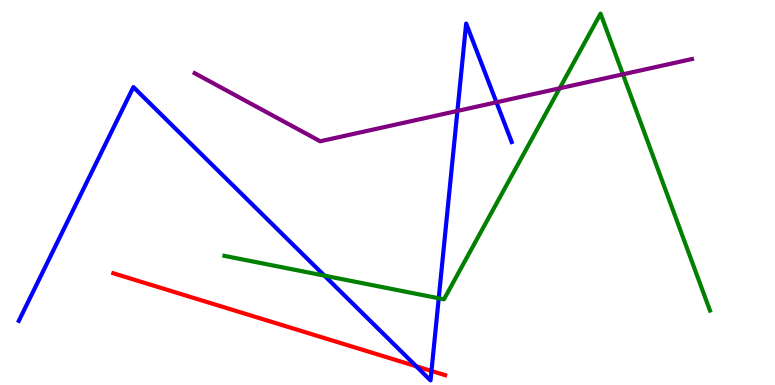[{'lines': ['blue', 'red'], 'intersections': [{'x': 5.37, 'y': 0.486}, {'x': 5.57, 'y': 0.365}]}, {'lines': ['green', 'red'], 'intersections': []}, {'lines': ['purple', 'red'], 'intersections': []}, {'lines': ['blue', 'green'], 'intersections': [{'x': 4.19, 'y': 2.84}, {'x': 5.66, 'y': 2.25}]}, {'lines': ['blue', 'purple'], 'intersections': [{'x': 5.9, 'y': 7.12}, {'x': 6.41, 'y': 7.34}]}, {'lines': ['green', 'purple'], 'intersections': [{'x': 7.22, 'y': 7.71}, {'x': 8.04, 'y': 8.07}]}]